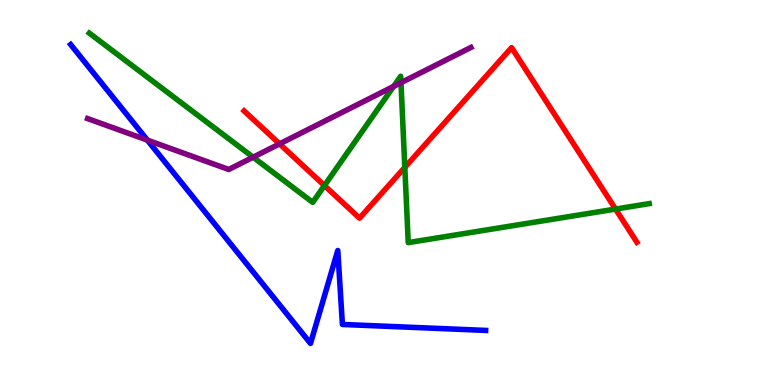[{'lines': ['blue', 'red'], 'intersections': []}, {'lines': ['green', 'red'], 'intersections': [{'x': 4.19, 'y': 5.18}, {'x': 5.22, 'y': 5.65}, {'x': 7.94, 'y': 4.57}]}, {'lines': ['purple', 'red'], 'intersections': [{'x': 3.61, 'y': 6.26}]}, {'lines': ['blue', 'green'], 'intersections': []}, {'lines': ['blue', 'purple'], 'intersections': [{'x': 1.9, 'y': 6.36}]}, {'lines': ['green', 'purple'], 'intersections': [{'x': 3.27, 'y': 5.92}, {'x': 5.08, 'y': 7.76}, {'x': 5.17, 'y': 7.85}]}]